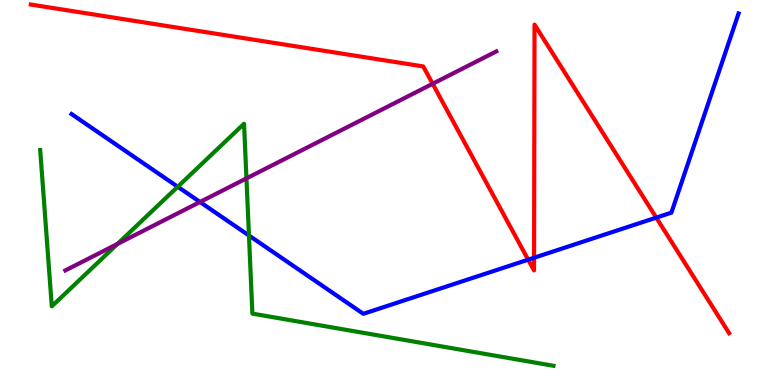[{'lines': ['blue', 'red'], 'intersections': [{'x': 6.82, 'y': 3.25}, {'x': 6.89, 'y': 3.31}, {'x': 8.47, 'y': 4.35}]}, {'lines': ['green', 'red'], 'intersections': []}, {'lines': ['purple', 'red'], 'intersections': [{'x': 5.58, 'y': 7.82}]}, {'lines': ['blue', 'green'], 'intersections': [{'x': 2.29, 'y': 5.15}, {'x': 3.21, 'y': 3.88}]}, {'lines': ['blue', 'purple'], 'intersections': [{'x': 2.58, 'y': 4.75}]}, {'lines': ['green', 'purple'], 'intersections': [{'x': 1.52, 'y': 3.66}, {'x': 3.18, 'y': 5.37}]}]